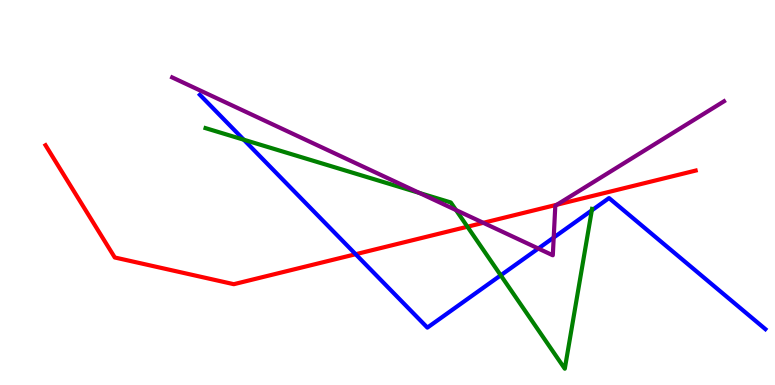[{'lines': ['blue', 'red'], 'intersections': [{'x': 4.59, 'y': 3.4}]}, {'lines': ['green', 'red'], 'intersections': [{'x': 6.03, 'y': 4.11}]}, {'lines': ['purple', 'red'], 'intersections': [{'x': 6.24, 'y': 4.21}, {'x': 7.19, 'y': 4.68}]}, {'lines': ['blue', 'green'], 'intersections': [{'x': 3.15, 'y': 6.37}, {'x': 6.46, 'y': 2.85}, {'x': 7.64, 'y': 4.54}]}, {'lines': ['blue', 'purple'], 'intersections': [{'x': 6.95, 'y': 3.55}, {'x': 7.14, 'y': 3.83}]}, {'lines': ['green', 'purple'], 'intersections': [{'x': 5.41, 'y': 4.99}, {'x': 5.88, 'y': 4.54}]}]